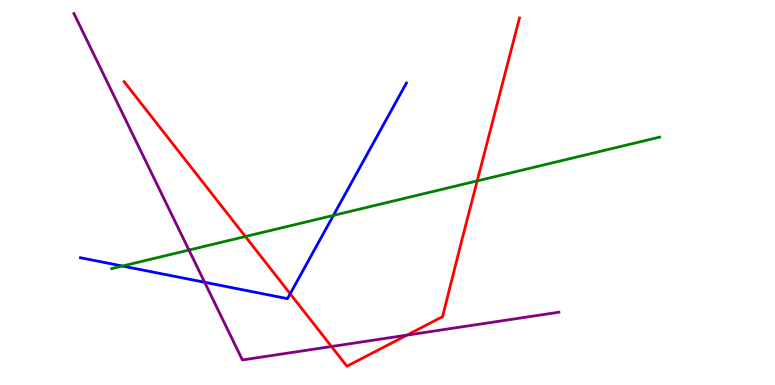[{'lines': ['blue', 'red'], 'intersections': [{'x': 3.74, 'y': 2.37}]}, {'lines': ['green', 'red'], 'intersections': [{'x': 3.17, 'y': 3.86}, {'x': 6.16, 'y': 5.3}]}, {'lines': ['purple', 'red'], 'intersections': [{'x': 4.28, 'y': 1.0}, {'x': 5.25, 'y': 1.3}]}, {'lines': ['blue', 'green'], 'intersections': [{'x': 1.58, 'y': 3.09}, {'x': 4.3, 'y': 4.41}]}, {'lines': ['blue', 'purple'], 'intersections': [{'x': 2.64, 'y': 2.67}]}, {'lines': ['green', 'purple'], 'intersections': [{'x': 2.44, 'y': 3.5}]}]